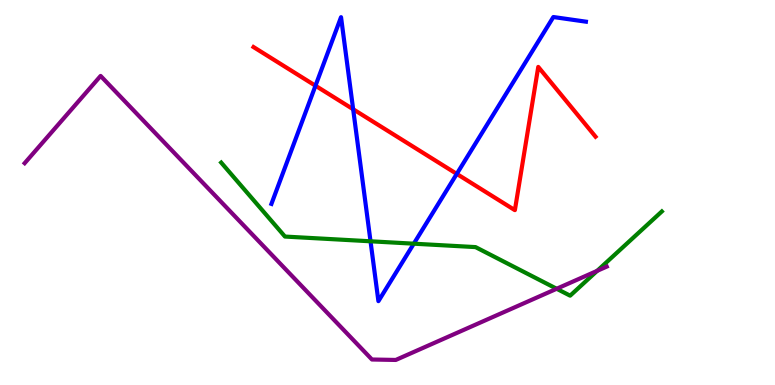[{'lines': ['blue', 'red'], 'intersections': [{'x': 4.07, 'y': 7.77}, {'x': 4.56, 'y': 7.16}, {'x': 5.89, 'y': 5.48}]}, {'lines': ['green', 'red'], 'intersections': []}, {'lines': ['purple', 'red'], 'intersections': []}, {'lines': ['blue', 'green'], 'intersections': [{'x': 4.78, 'y': 3.73}, {'x': 5.34, 'y': 3.67}]}, {'lines': ['blue', 'purple'], 'intersections': []}, {'lines': ['green', 'purple'], 'intersections': [{'x': 7.18, 'y': 2.5}, {'x': 7.71, 'y': 2.97}]}]